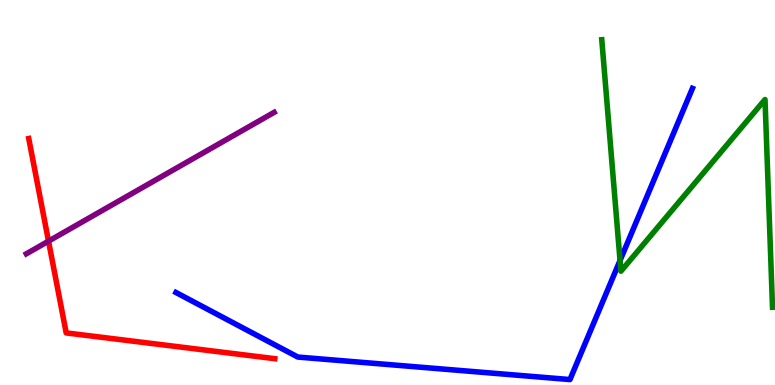[{'lines': ['blue', 'red'], 'intersections': []}, {'lines': ['green', 'red'], 'intersections': []}, {'lines': ['purple', 'red'], 'intersections': [{'x': 0.626, 'y': 3.74}]}, {'lines': ['blue', 'green'], 'intersections': [{'x': 8.0, 'y': 3.23}]}, {'lines': ['blue', 'purple'], 'intersections': []}, {'lines': ['green', 'purple'], 'intersections': []}]